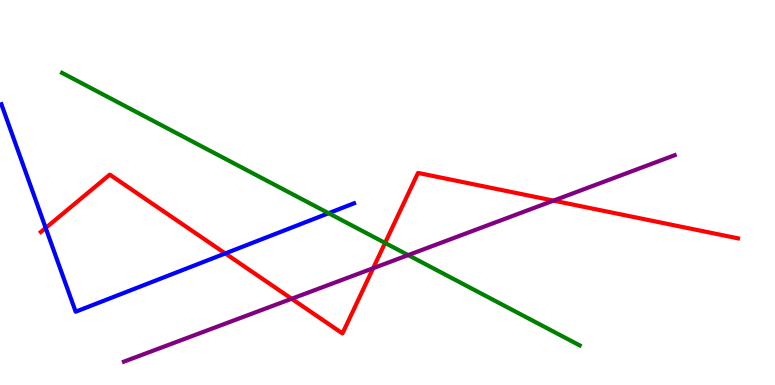[{'lines': ['blue', 'red'], 'intersections': [{'x': 0.589, 'y': 4.08}, {'x': 2.91, 'y': 3.42}]}, {'lines': ['green', 'red'], 'intersections': [{'x': 4.97, 'y': 3.69}]}, {'lines': ['purple', 'red'], 'intersections': [{'x': 3.76, 'y': 2.24}, {'x': 4.81, 'y': 3.03}, {'x': 7.14, 'y': 4.79}]}, {'lines': ['blue', 'green'], 'intersections': [{'x': 4.24, 'y': 4.46}]}, {'lines': ['blue', 'purple'], 'intersections': []}, {'lines': ['green', 'purple'], 'intersections': [{'x': 5.27, 'y': 3.37}]}]